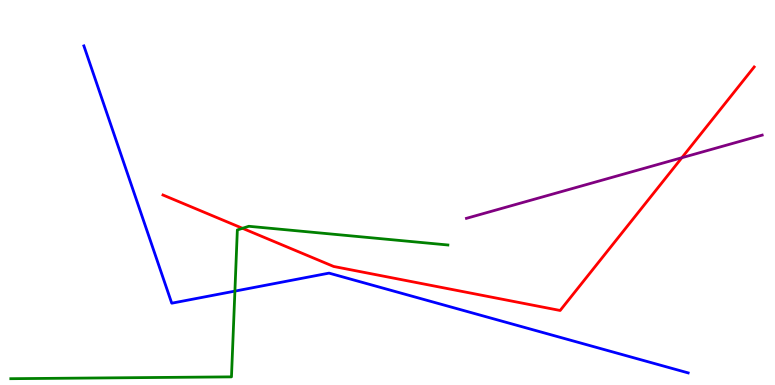[{'lines': ['blue', 'red'], 'intersections': []}, {'lines': ['green', 'red'], 'intersections': [{'x': 3.13, 'y': 4.07}]}, {'lines': ['purple', 'red'], 'intersections': [{'x': 8.8, 'y': 5.9}]}, {'lines': ['blue', 'green'], 'intersections': [{'x': 3.03, 'y': 2.44}]}, {'lines': ['blue', 'purple'], 'intersections': []}, {'lines': ['green', 'purple'], 'intersections': []}]